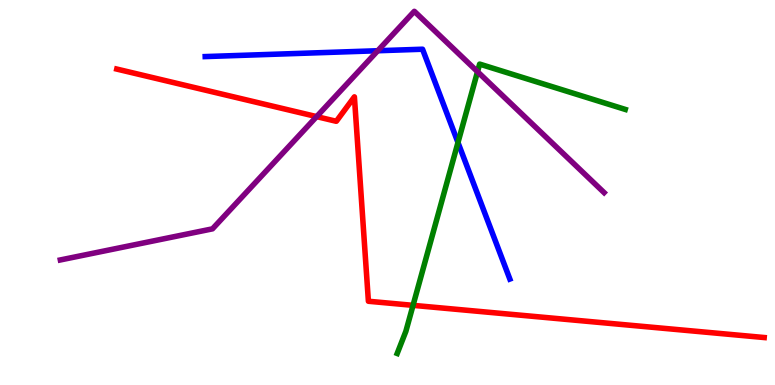[{'lines': ['blue', 'red'], 'intersections': []}, {'lines': ['green', 'red'], 'intersections': [{'x': 5.33, 'y': 2.07}]}, {'lines': ['purple', 'red'], 'intersections': [{'x': 4.09, 'y': 6.97}]}, {'lines': ['blue', 'green'], 'intersections': [{'x': 5.91, 'y': 6.3}]}, {'lines': ['blue', 'purple'], 'intersections': [{'x': 4.87, 'y': 8.68}]}, {'lines': ['green', 'purple'], 'intersections': [{'x': 6.16, 'y': 8.14}]}]